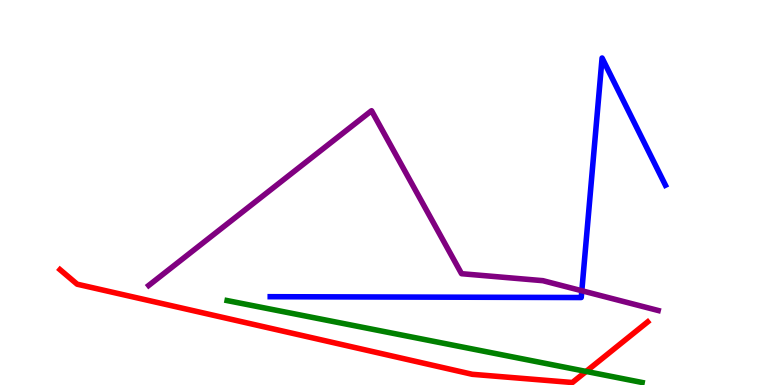[{'lines': ['blue', 'red'], 'intersections': []}, {'lines': ['green', 'red'], 'intersections': [{'x': 7.56, 'y': 0.352}]}, {'lines': ['purple', 'red'], 'intersections': []}, {'lines': ['blue', 'green'], 'intersections': []}, {'lines': ['blue', 'purple'], 'intersections': [{'x': 7.51, 'y': 2.45}]}, {'lines': ['green', 'purple'], 'intersections': []}]